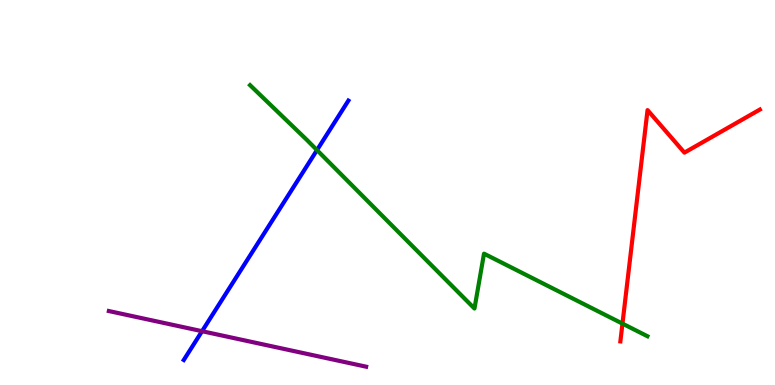[{'lines': ['blue', 'red'], 'intersections': []}, {'lines': ['green', 'red'], 'intersections': [{'x': 8.03, 'y': 1.59}]}, {'lines': ['purple', 'red'], 'intersections': []}, {'lines': ['blue', 'green'], 'intersections': [{'x': 4.09, 'y': 6.1}]}, {'lines': ['blue', 'purple'], 'intersections': [{'x': 2.61, 'y': 1.4}]}, {'lines': ['green', 'purple'], 'intersections': []}]